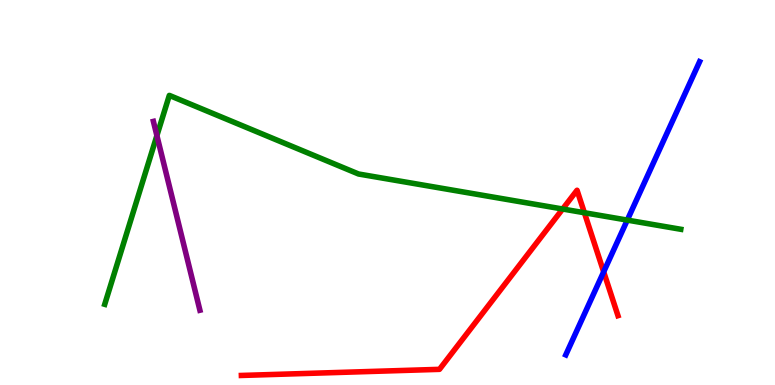[{'lines': ['blue', 'red'], 'intersections': [{'x': 7.79, 'y': 2.94}]}, {'lines': ['green', 'red'], 'intersections': [{'x': 7.26, 'y': 4.57}, {'x': 7.54, 'y': 4.47}]}, {'lines': ['purple', 'red'], 'intersections': []}, {'lines': ['blue', 'green'], 'intersections': [{'x': 8.09, 'y': 4.28}]}, {'lines': ['blue', 'purple'], 'intersections': []}, {'lines': ['green', 'purple'], 'intersections': [{'x': 2.02, 'y': 6.48}]}]